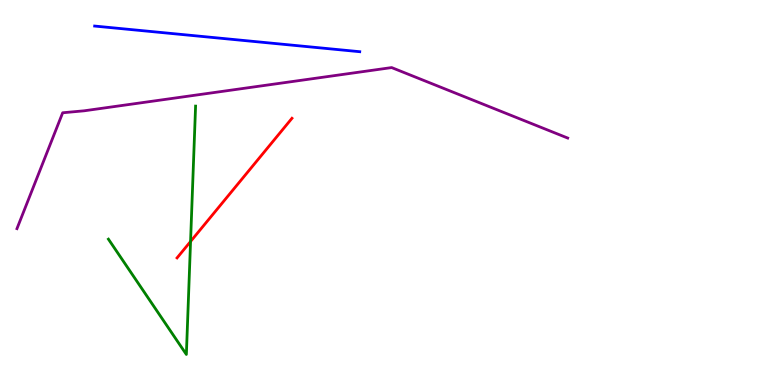[{'lines': ['blue', 'red'], 'intersections': []}, {'lines': ['green', 'red'], 'intersections': [{'x': 2.46, 'y': 3.73}]}, {'lines': ['purple', 'red'], 'intersections': []}, {'lines': ['blue', 'green'], 'intersections': []}, {'lines': ['blue', 'purple'], 'intersections': []}, {'lines': ['green', 'purple'], 'intersections': []}]